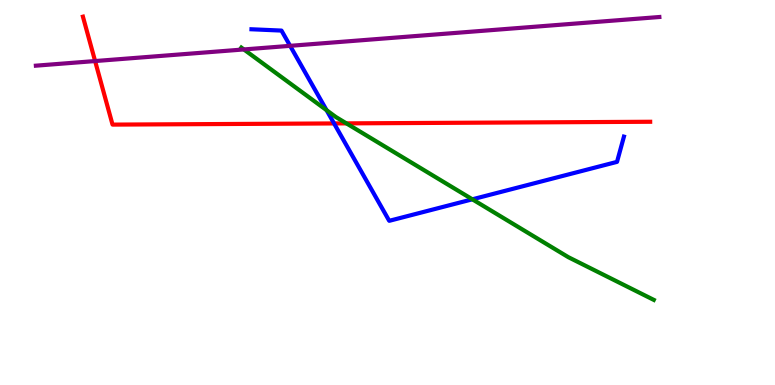[{'lines': ['blue', 'red'], 'intersections': [{'x': 4.31, 'y': 6.79}]}, {'lines': ['green', 'red'], 'intersections': [{'x': 4.47, 'y': 6.8}]}, {'lines': ['purple', 'red'], 'intersections': [{'x': 1.23, 'y': 8.41}]}, {'lines': ['blue', 'green'], 'intersections': [{'x': 4.21, 'y': 7.14}, {'x': 6.09, 'y': 4.82}]}, {'lines': ['blue', 'purple'], 'intersections': [{'x': 3.74, 'y': 8.81}]}, {'lines': ['green', 'purple'], 'intersections': [{'x': 3.15, 'y': 8.72}]}]